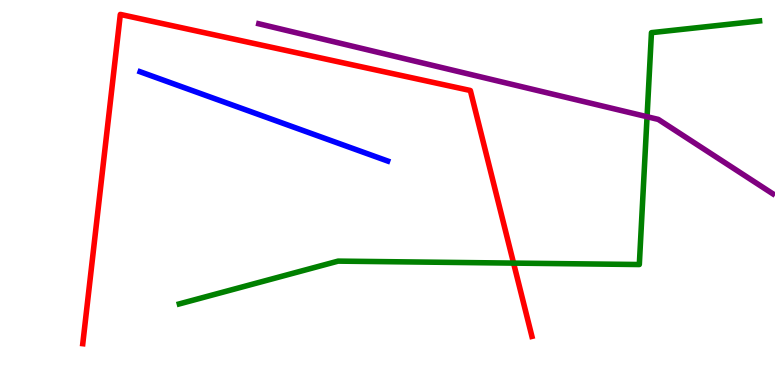[{'lines': ['blue', 'red'], 'intersections': []}, {'lines': ['green', 'red'], 'intersections': [{'x': 6.63, 'y': 3.17}]}, {'lines': ['purple', 'red'], 'intersections': []}, {'lines': ['blue', 'green'], 'intersections': []}, {'lines': ['blue', 'purple'], 'intersections': []}, {'lines': ['green', 'purple'], 'intersections': [{'x': 8.35, 'y': 6.97}]}]